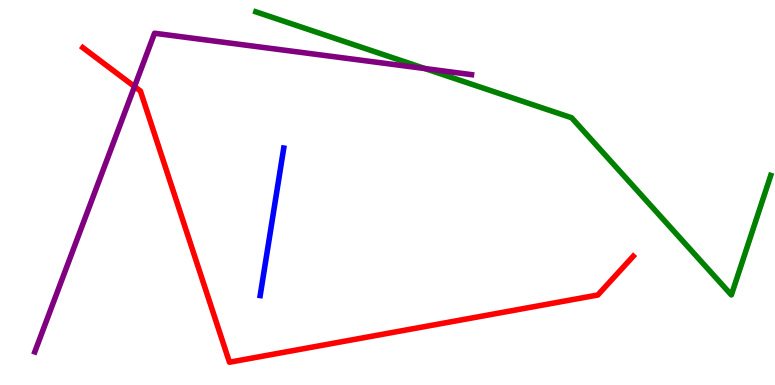[{'lines': ['blue', 'red'], 'intersections': []}, {'lines': ['green', 'red'], 'intersections': []}, {'lines': ['purple', 'red'], 'intersections': [{'x': 1.74, 'y': 7.75}]}, {'lines': ['blue', 'green'], 'intersections': []}, {'lines': ['blue', 'purple'], 'intersections': []}, {'lines': ['green', 'purple'], 'intersections': [{'x': 5.48, 'y': 8.22}]}]